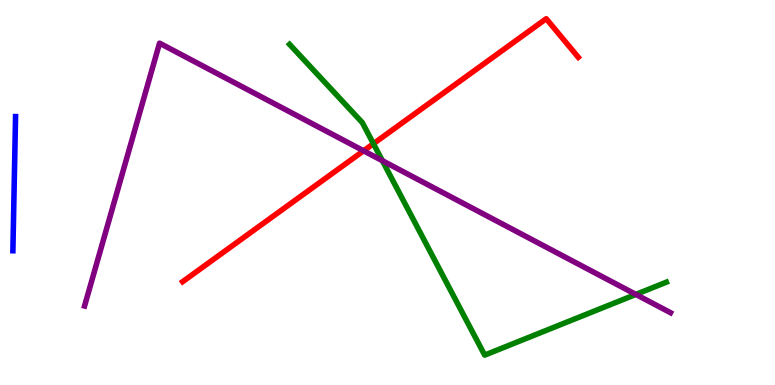[{'lines': ['blue', 'red'], 'intersections': []}, {'lines': ['green', 'red'], 'intersections': [{'x': 4.82, 'y': 6.27}]}, {'lines': ['purple', 'red'], 'intersections': [{'x': 4.69, 'y': 6.08}]}, {'lines': ['blue', 'green'], 'intersections': []}, {'lines': ['blue', 'purple'], 'intersections': []}, {'lines': ['green', 'purple'], 'intersections': [{'x': 4.93, 'y': 5.83}, {'x': 8.2, 'y': 2.35}]}]